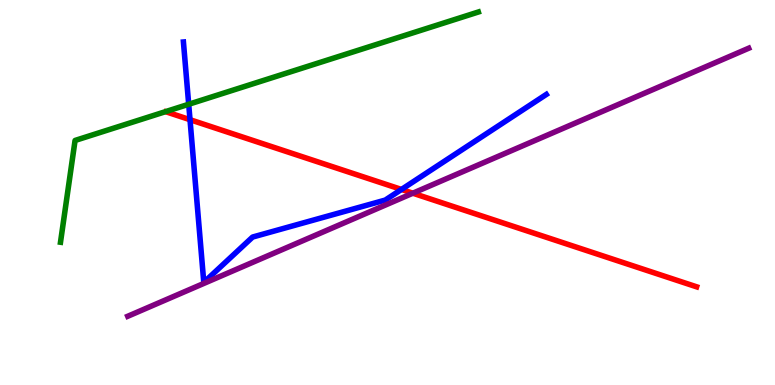[{'lines': ['blue', 'red'], 'intersections': [{'x': 2.45, 'y': 6.89}, {'x': 5.18, 'y': 5.08}]}, {'lines': ['green', 'red'], 'intersections': []}, {'lines': ['purple', 'red'], 'intersections': [{'x': 5.33, 'y': 4.98}]}, {'lines': ['blue', 'green'], 'intersections': [{'x': 2.43, 'y': 7.29}]}, {'lines': ['blue', 'purple'], 'intersections': []}, {'lines': ['green', 'purple'], 'intersections': []}]